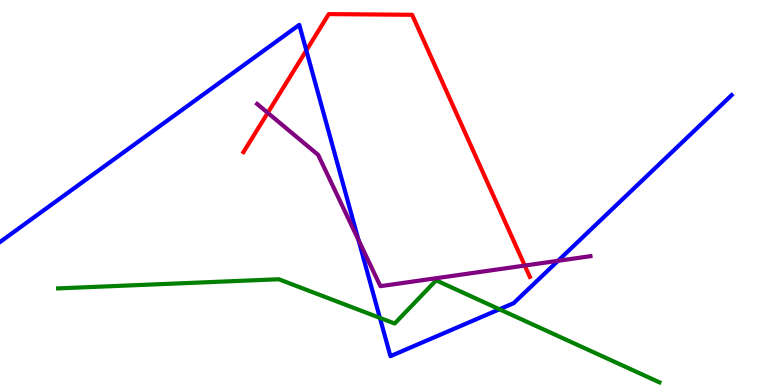[{'lines': ['blue', 'red'], 'intersections': [{'x': 3.95, 'y': 8.69}]}, {'lines': ['green', 'red'], 'intersections': []}, {'lines': ['purple', 'red'], 'intersections': [{'x': 3.45, 'y': 7.07}, {'x': 6.77, 'y': 3.1}]}, {'lines': ['blue', 'green'], 'intersections': [{'x': 4.9, 'y': 1.74}, {'x': 6.44, 'y': 1.97}]}, {'lines': ['blue', 'purple'], 'intersections': [{'x': 4.63, 'y': 3.77}, {'x': 7.2, 'y': 3.23}]}, {'lines': ['green', 'purple'], 'intersections': []}]